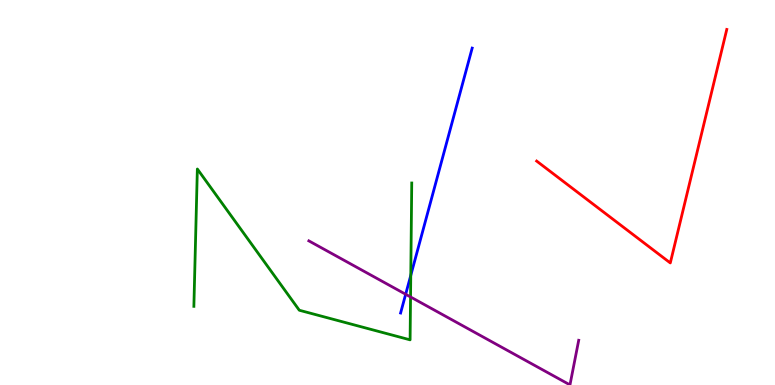[{'lines': ['blue', 'red'], 'intersections': []}, {'lines': ['green', 'red'], 'intersections': []}, {'lines': ['purple', 'red'], 'intersections': []}, {'lines': ['blue', 'green'], 'intersections': [{'x': 5.3, 'y': 2.85}]}, {'lines': ['blue', 'purple'], 'intersections': [{'x': 5.23, 'y': 2.36}]}, {'lines': ['green', 'purple'], 'intersections': [{'x': 5.3, 'y': 2.29}]}]